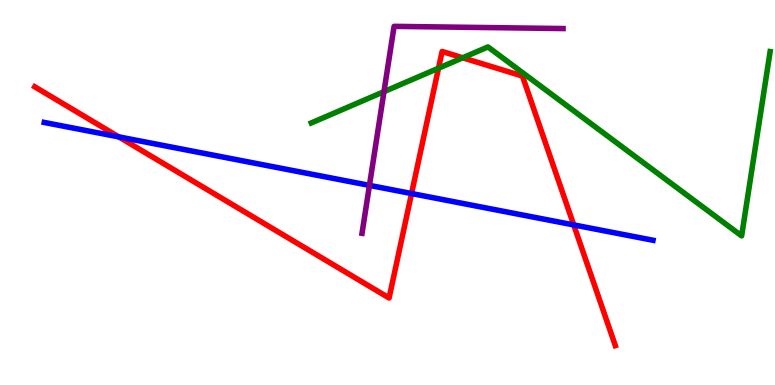[{'lines': ['blue', 'red'], 'intersections': [{'x': 1.53, 'y': 6.44}, {'x': 5.31, 'y': 4.97}, {'x': 7.4, 'y': 4.16}]}, {'lines': ['green', 'red'], 'intersections': [{'x': 5.66, 'y': 8.23}, {'x': 5.97, 'y': 8.5}]}, {'lines': ['purple', 'red'], 'intersections': []}, {'lines': ['blue', 'green'], 'intersections': []}, {'lines': ['blue', 'purple'], 'intersections': [{'x': 4.77, 'y': 5.18}]}, {'lines': ['green', 'purple'], 'intersections': [{'x': 4.95, 'y': 7.62}]}]